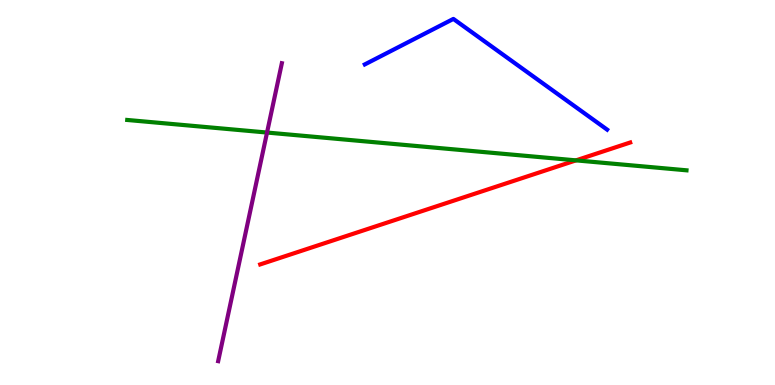[{'lines': ['blue', 'red'], 'intersections': []}, {'lines': ['green', 'red'], 'intersections': [{'x': 7.43, 'y': 5.83}]}, {'lines': ['purple', 'red'], 'intersections': []}, {'lines': ['blue', 'green'], 'intersections': []}, {'lines': ['blue', 'purple'], 'intersections': []}, {'lines': ['green', 'purple'], 'intersections': [{'x': 3.45, 'y': 6.56}]}]